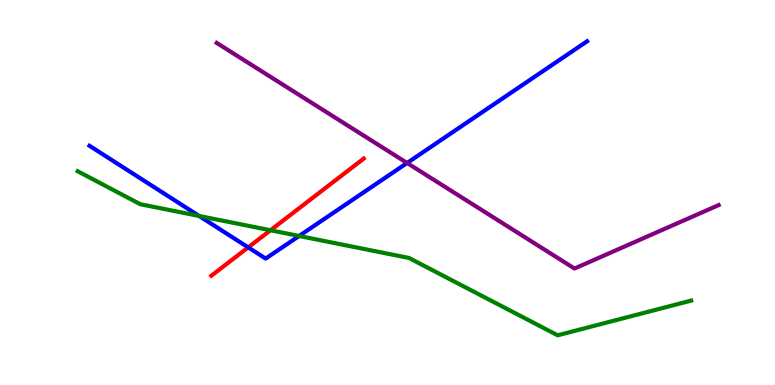[{'lines': ['blue', 'red'], 'intersections': [{'x': 3.2, 'y': 3.57}]}, {'lines': ['green', 'red'], 'intersections': [{'x': 3.49, 'y': 4.02}]}, {'lines': ['purple', 'red'], 'intersections': []}, {'lines': ['blue', 'green'], 'intersections': [{'x': 2.57, 'y': 4.39}, {'x': 3.86, 'y': 3.87}]}, {'lines': ['blue', 'purple'], 'intersections': [{'x': 5.25, 'y': 5.77}]}, {'lines': ['green', 'purple'], 'intersections': []}]